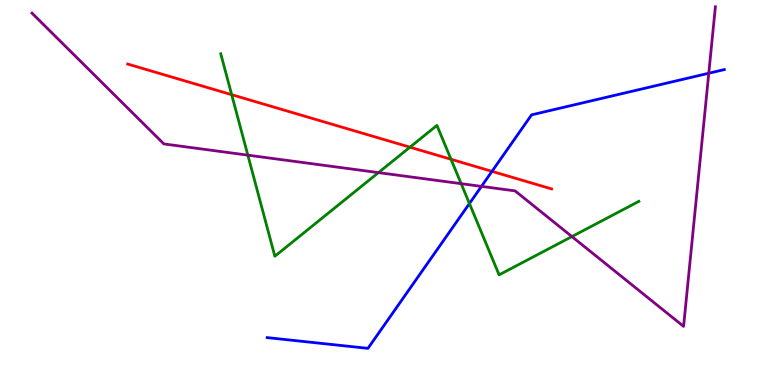[{'lines': ['blue', 'red'], 'intersections': [{'x': 6.35, 'y': 5.55}]}, {'lines': ['green', 'red'], 'intersections': [{'x': 2.99, 'y': 7.54}, {'x': 5.29, 'y': 6.18}, {'x': 5.82, 'y': 5.86}]}, {'lines': ['purple', 'red'], 'intersections': []}, {'lines': ['blue', 'green'], 'intersections': [{'x': 6.06, 'y': 4.71}]}, {'lines': ['blue', 'purple'], 'intersections': [{'x': 6.21, 'y': 5.16}, {'x': 9.15, 'y': 8.1}]}, {'lines': ['green', 'purple'], 'intersections': [{'x': 3.2, 'y': 5.97}, {'x': 4.88, 'y': 5.52}, {'x': 5.95, 'y': 5.23}, {'x': 7.38, 'y': 3.86}]}]